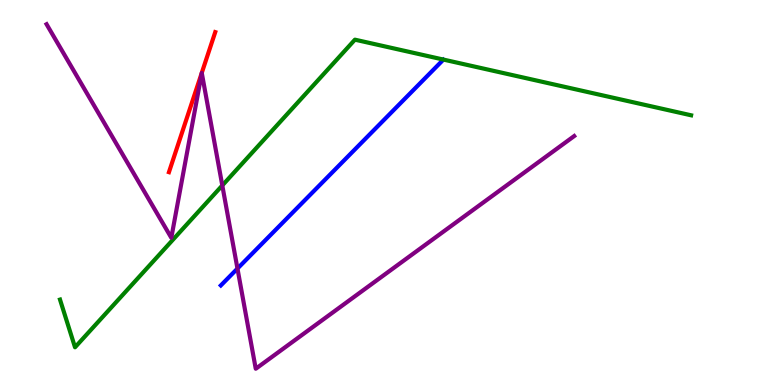[{'lines': ['blue', 'red'], 'intersections': []}, {'lines': ['green', 'red'], 'intersections': []}, {'lines': ['purple', 'red'], 'intersections': []}, {'lines': ['blue', 'green'], 'intersections': []}, {'lines': ['blue', 'purple'], 'intersections': [{'x': 3.06, 'y': 3.02}]}, {'lines': ['green', 'purple'], 'intersections': [{'x': 2.87, 'y': 5.18}]}]